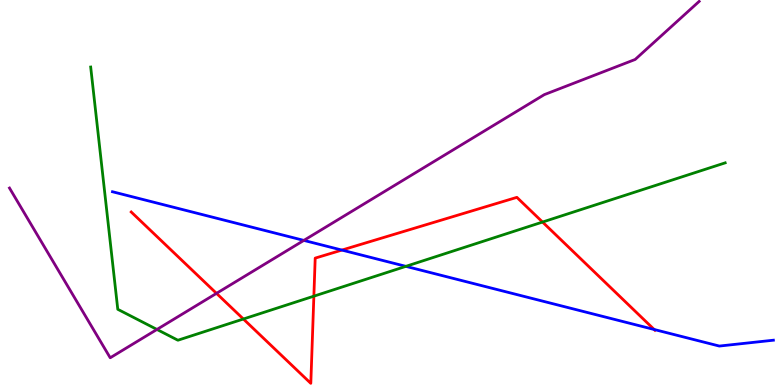[{'lines': ['blue', 'red'], 'intersections': [{'x': 4.41, 'y': 3.5}, {'x': 8.44, 'y': 1.44}]}, {'lines': ['green', 'red'], 'intersections': [{'x': 3.14, 'y': 1.71}, {'x': 4.05, 'y': 2.31}, {'x': 7.0, 'y': 4.23}]}, {'lines': ['purple', 'red'], 'intersections': [{'x': 2.79, 'y': 2.38}]}, {'lines': ['blue', 'green'], 'intersections': [{'x': 5.24, 'y': 3.08}]}, {'lines': ['blue', 'purple'], 'intersections': [{'x': 3.92, 'y': 3.76}]}, {'lines': ['green', 'purple'], 'intersections': [{'x': 2.03, 'y': 1.44}]}]